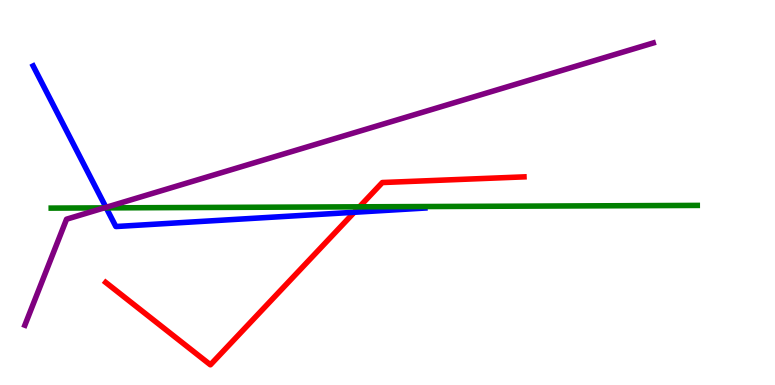[{'lines': ['blue', 'red'], 'intersections': [{'x': 4.57, 'y': 4.49}]}, {'lines': ['green', 'red'], 'intersections': [{'x': 4.64, 'y': 4.63}]}, {'lines': ['purple', 'red'], 'intersections': []}, {'lines': ['blue', 'green'], 'intersections': [{'x': 1.37, 'y': 4.6}]}, {'lines': ['blue', 'purple'], 'intersections': [{'x': 1.37, 'y': 4.61}]}, {'lines': ['green', 'purple'], 'intersections': [{'x': 1.34, 'y': 4.6}]}]